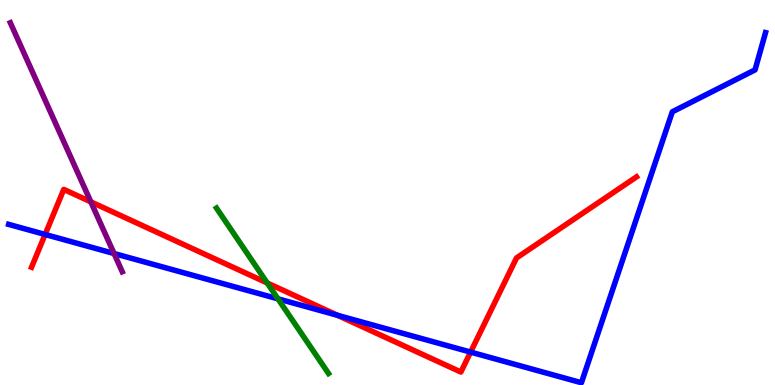[{'lines': ['blue', 'red'], 'intersections': [{'x': 0.582, 'y': 3.91}, {'x': 4.35, 'y': 1.81}, {'x': 6.07, 'y': 0.855}]}, {'lines': ['green', 'red'], 'intersections': [{'x': 3.45, 'y': 2.65}]}, {'lines': ['purple', 'red'], 'intersections': [{'x': 1.17, 'y': 4.76}]}, {'lines': ['blue', 'green'], 'intersections': [{'x': 3.59, 'y': 2.24}]}, {'lines': ['blue', 'purple'], 'intersections': [{'x': 1.47, 'y': 3.41}]}, {'lines': ['green', 'purple'], 'intersections': []}]